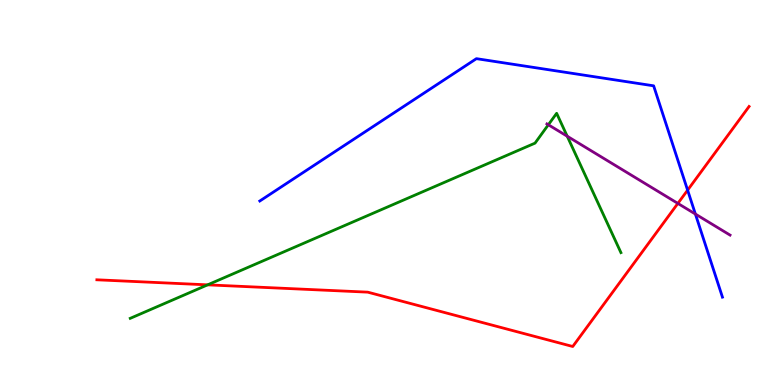[{'lines': ['blue', 'red'], 'intersections': [{'x': 8.87, 'y': 5.06}]}, {'lines': ['green', 'red'], 'intersections': [{'x': 2.68, 'y': 2.6}]}, {'lines': ['purple', 'red'], 'intersections': [{'x': 8.75, 'y': 4.72}]}, {'lines': ['blue', 'green'], 'intersections': []}, {'lines': ['blue', 'purple'], 'intersections': [{'x': 8.97, 'y': 4.44}]}, {'lines': ['green', 'purple'], 'intersections': [{'x': 7.08, 'y': 6.76}, {'x': 7.32, 'y': 6.46}]}]